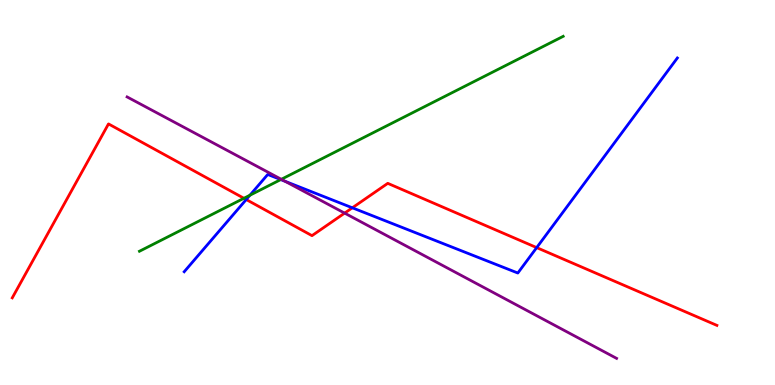[{'lines': ['blue', 'red'], 'intersections': [{'x': 3.18, 'y': 4.82}, {'x': 4.55, 'y': 4.6}, {'x': 6.92, 'y': 3.57}]}, {'lines': ['green', 'red'], 'intersections': [{'x': 3.15, 'y': 4.85}]}, {'lines': ['purple', 'red'], 'intersections': [{'x': 4.45, 'y': 4.46}]}, {'lines': ['blue', 'green'], 'intersections': [{'x': 3.22, 'y': 4.93}, {'x': 3.62, 'y': 5.34}]}, {'lines': ['blue', 'purple'], 'intersections': [{'x': 3.68, 'y': 5.29}]}, {'lines': ['green', 'purple'], 'intersections': [{'x': 3.63, 'y': 5.34}]}]